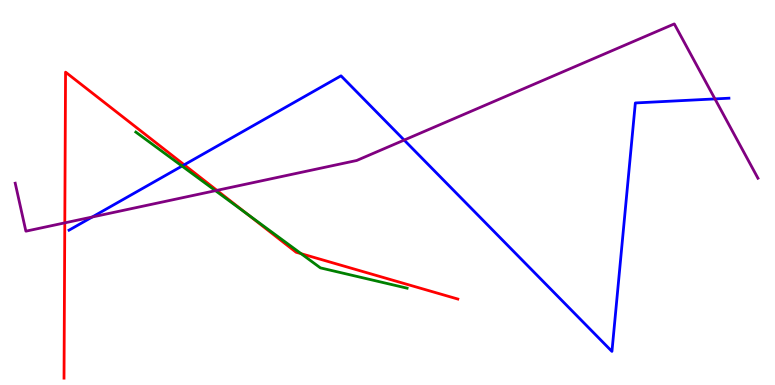[{'lines': ['blue', 'red'], 'intersections': [{'x': 2.38, 'y': 5.72}]}, {'lines': ['green', 'red'], 'intersections': [{'x': 3.19, 'y': 4.45}, {'x': 3.89, 'y': 3.41}]}, {'lines': ['purple', 'red'], 'intersections': [{'x': 0.836, 'y': 4.21}, {'x': 2.8, 'y': 5.06}]}, {'lines': ['blue', 'green'], 'intersections': [{'x': 2.35, 'y': 5.69}]}, {'lines': ['blue', 'purple'], 'intersections': [{'x': 1.19, 'y': 4.36}, {'x': 5.21, 'y': 6.36}, {'x': 9.23, 'y': 7.43}]}, {'lines': ['green', 'purple'], 'intersections': [{'x': 2.78, 'y': 5.05}]}]